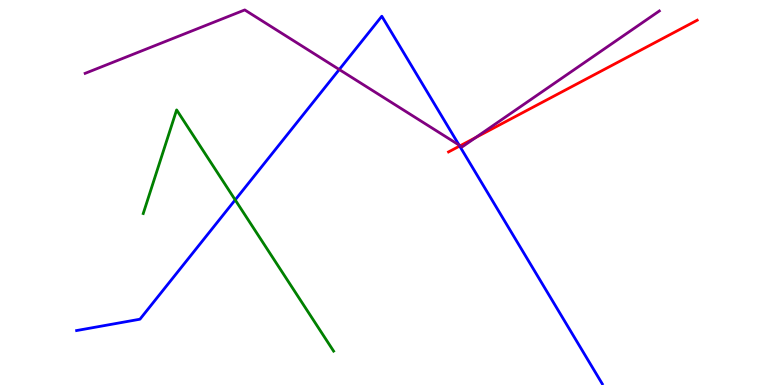[{'lines': ['blue', 'red'], 'intersections': [{'x': 5.93, 'y': 6.21}]}, {'lines': ['green', 'red'], 'intersections': []}, {'lines': ['purple', 'red'], 'intersections': [{'x': 5.94, 'y': 6.21}, {'x': 6.14, 'y': 6.43}]}, {'lines': ['blue', 'green'], 'intersections': [{'x': 3.03, 'y': 4.81}]}, {'lines': ['blue', 'purple'], 'intersections': [{'x': 4.38, 'y': 8.19}, {'x': 5.92, 'y': 6.23}]}, {'lines': ['green', 'purple'], 'intersections': []}]